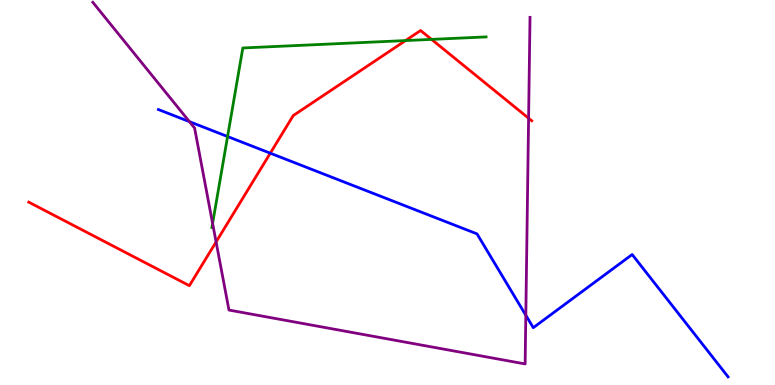[{'lines': ['blue', 'red'], 'intersections': [{'x': 3.49, 'y': 6.02}]}, {'lines': ['green', 'red'], 'intersections': [{'x': 5.23, 'y': 8.95}, {'x': 5.57, 'y': 8.98}]}, {'lines': ['purple', 'red'], 'intersections': [{'x': 2.79, 'y': 3.72}, {'x': 6.82, 'y': 6.93}]}, {'lines': ['blue', 'green'], 'intersections': [{'x': 2.94, 'y': 6.45}]}, {'lines': ['blue', 'purple'], 'intersections': [{'x': 2.44, 'y': 6.84}, {'x': 6.78, 'y': 1.81}]}, {'lines': ['green', 'purple'], 'intersections': [{'x': 2.74, 'y': 4.2}]}]